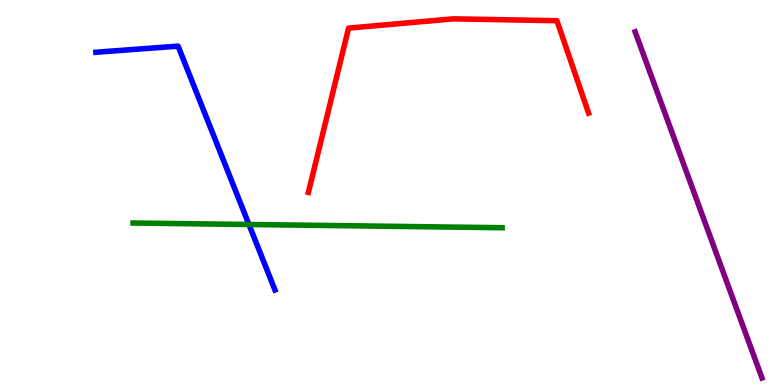[{'lines': ['blue', 'red'], 'intersections': []}, {'lines': ['green', 'red'], 'intersections': []}, {'lines': ['purple', 'red'], 'intersections': []}, {'lines': ['blue', 'green'], 'intersections': [{'x': 3.21, 'y': 4.17}]}, {'lines': ['blue', 'purple'], 'intersections': []}, {'lines': ['green', 'purple'], 'intersections': []}]